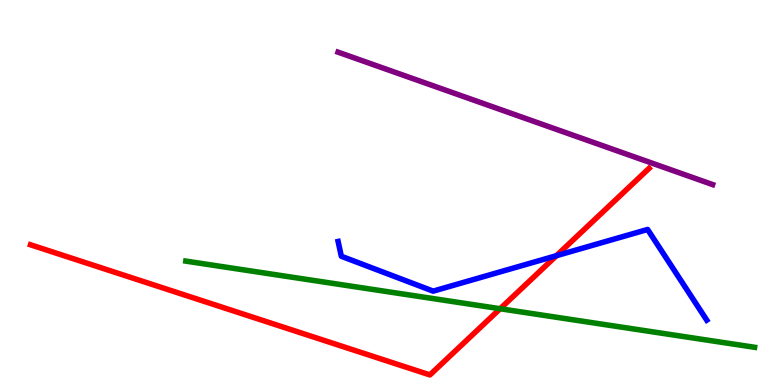[{'lines': ['blue', 'red'], 'intersections': [{'x': 7.18, 'y': 3.36}]}, {'lines': ['green', 'red'], 'intersections': [{'x': 6.45, 'y': 1.98}]}, {'lines': ['purple', 'red'], 'intersections': []}, {'lines': ['blue', 'green'], 'intersections': []}, {'lines': ['blue', 'purple'], 'intersections': []}, {'lines': ['green', 'purple'], 'intersections': []}]